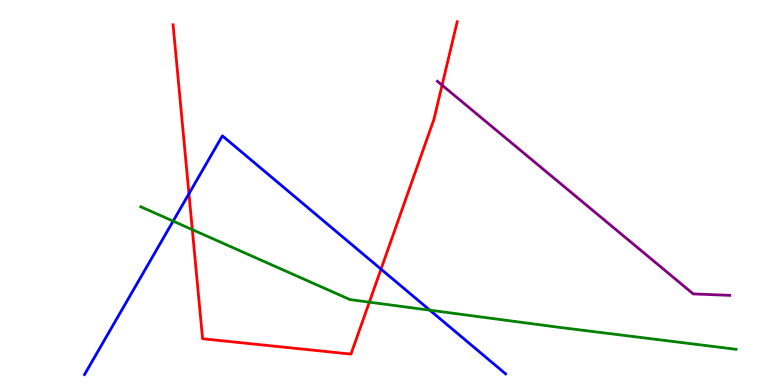[{'lines': ['blue', 'red'], 'intersections': [{'x': 2.44, 'y': 4.97}, {'x': 4.92, 'y': 3.01}]}, {'lines': ['green', 'red'], 'intersections': [{'x': 2.48, 'y': 4.04}, {'x': 4.77, 'y': 2.15}]}, {'lines': ['purple', 'red'], 'intersections': [{'x': 5.7, 'y': 7.79}]}, {'lines': ['blue', 'green'], 'intersections': [{'x': 2.23, 'y': 4.26}, {'x': 5.55, 'y': 1.94}]}, {'lines': ['blue', 'purple'], 'intersections': []}, {'lines': ['green', 'purple'], 'intersections': []}]